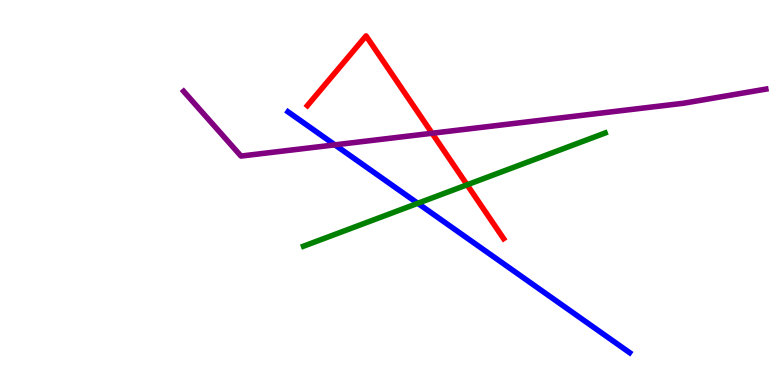[{'lines': ['blue', 'red'], 'intersections': []}, {'lines': ['green', 'red'], 'intersections': [{'x': 6.03, 'y': 5.2}]}, {'lines': ['purple', 'red'], 'intersections': [{'x': 5.58, 'y': 6.54}]}, {'lines': ['blue', 'green'], 'intersections': [{'x': 5.39, 'y': 4.72}]}, {'lines': ['blue', 'purple'], 'intersections': [{'x': 4.32, 'y': 6.24}]}, {'lines': ['green', 'purple'], 'intersections': []}]